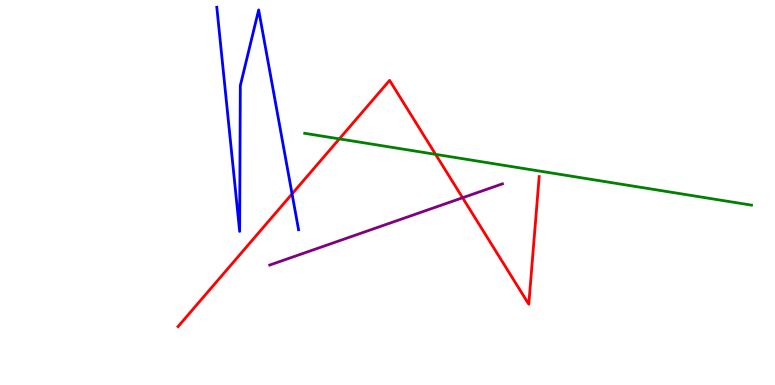[{'lines': ['blue', 'red'], 'intersections': [{'x': 3.77, 'y': 4.96}]}, {'lines': ['green', 'red'], 'intersections': [{'x': 4.38, 'y': 6.39}, {'x': 5.62, 'y': 5.99}]}, {'lines': ['purple', 'red'], 'intersections': [{'x': 5.97, 'y': 4.86}]}, {'lines': ['blue', 'green'], 'intersections': []}, {'lines': ['blue', 'purple'], 'intersections': []}, {'lines': ['green', 'purple'], 'intersections': []}]